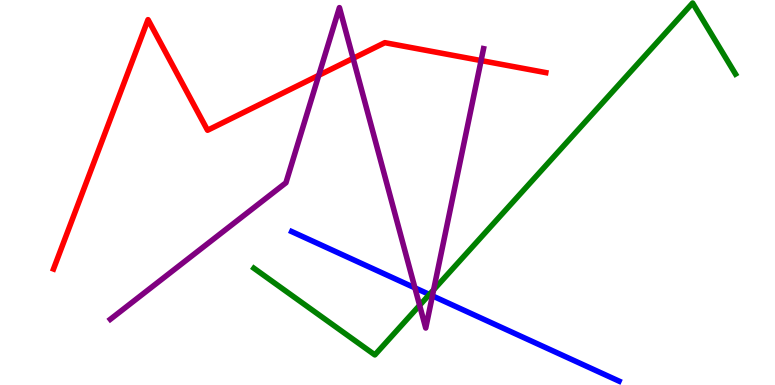[{'lines': ['blue', 'red'], 'intersections': []}, {'lines': ['green', 'red'], 'intersections': []}, {'lines': ['purple', 'red'], 'intersections': [{'x': 4.11, 'y': 8.04}, {'x': 4.56, 'y': 8.48}, {'x': 6.21, 'y': 8.43}]}, {'lines': ['blue', 'green'], 'intersections': [{'x': 5.54, 'y': 2.35}]}, {'lines': ['blue', 'purple'], 'intersections': [{'x': 5.35, 'y': 2.52}, {'x': 5.58, 'y': 2.32}]}, {'lines': ['green', 'purple'], 'intersections': [{'x': 5.41, 'y': 2.07}, {'x': 5.6, 'y': 2.47}]}]